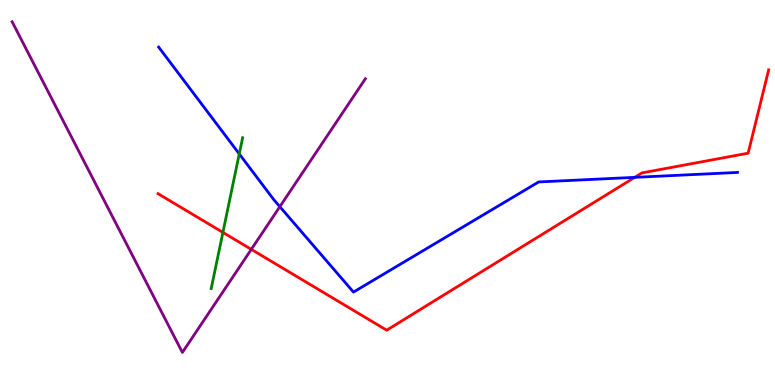[{'lines': ['blue', 'red'], 'intersections': [{'x': 8.19, 'y': 5.39}]}, {'lines': ['green', 'red'], 'intersections': [{'x': 2.88, 'y': 3.96}]}, {'lines': ['purple', 'red'], 'intersections': [{'x': 3.24, 'y': 3.52}]}, {'lines': ['blue', 'green'], 'intersections': [{'x': 3.09, 'y': 6.0}]}, {'lines': ['blue', 'purple'], 'intersections': [{'x': 3.61, 'y': 4.63}]}, {'lines': ['green', 'purple'], 'intersections': []}]